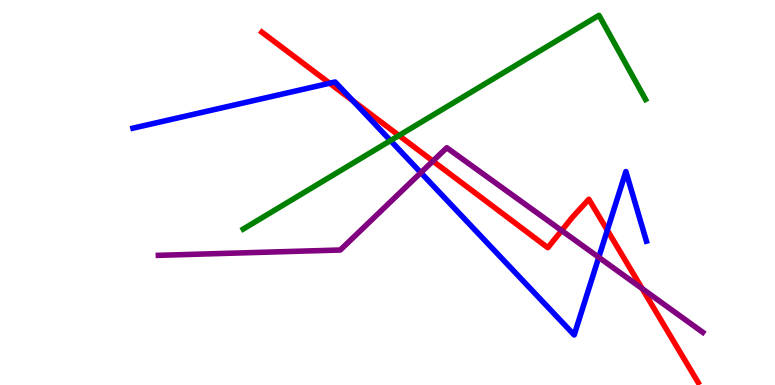[{'lines': ['blue', 'red'], 'intersections': [{'x': 4.25, 'y': 7.84}, {'x': 4.55, 'y': 7.38}, {'x': 7.84, 'y': 4.02}]}, {'lines': ['green', 'red'], 'intersections': [{'x': 5.15, 'y': 6.48}]}, {'lines': ['purple', 'red'], 'intersections': [{'x': 5.59, 'y': 5.82}, {'x': 7.25, 'y': 4.01}, {'x': 8.29, 'y': 2.5}]}, {'lines': ['blue', 'green'], 'intersections': [{'x': 5.04, 'y': 6.35}]}, {'lines': ['blue', 'purple'], 'intersections': [{'x': 5.43, 'y': 5.52}, {'x': 7.73, 'y': 3.32}]}, {'lines': ['green', 'purple'], 'intersections': []}]